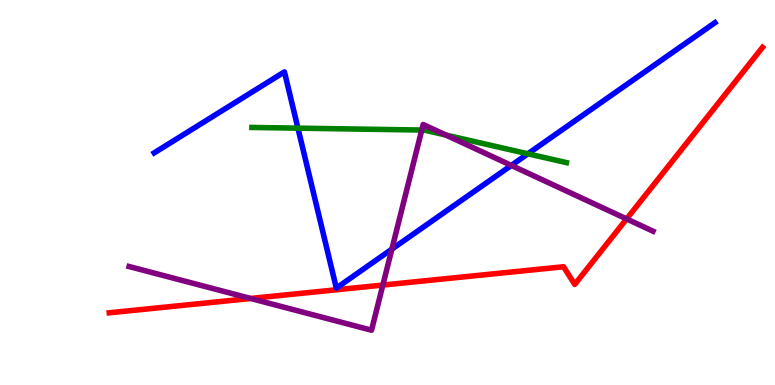[{'lines': ['blue', 'red'], 'intersections': []}, {'lines': ['green', 'red'], 'intersections': []}, {'lines': ['purple', 'red'], 'intersections': [{'x': 3.23, 'y': 2.25}, {'x': 4.94, 'y': 2.6}, {'x': 8.09, 'y': 4.31}]}, {'lines': ['blue', 'green'], 'intersections': [{'x': 3.84, 'y': 6.67}, {'x': 6.81, 'y': 6.01}]}, {'lines': ['blue', 'purple'], 'intersections': [{'x': 5.06, 'y': 3.53}, {'x': 6.6, 'y': 5.7}]}, {'lines': ['green', 'purple'], 'intersections': [{'x': 5.44, 'y': 6.62}, {'x': 5.75, 'y': 6.49}]}]